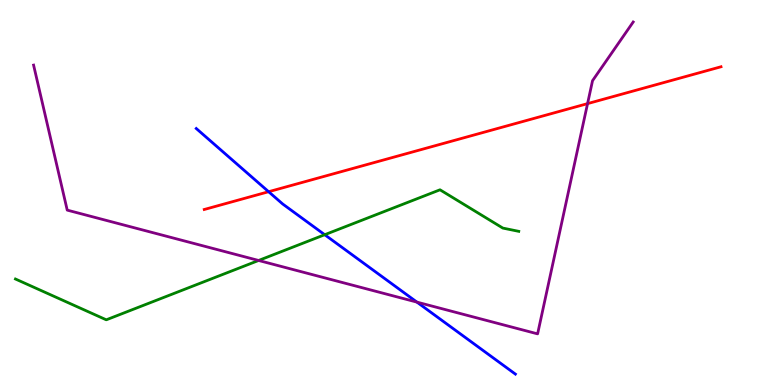[{'lines': ['blue', 'red'], 'intersections': [{'x': 3.47, 'y': 5.02}]}, {'lines': ['green', 'red'], 'intersections': []}, {'lines': ['purple', 'red'], 'intersections': [{'x': 7.58, 'y': 7.31}]}, {'lines': ['blue', 'green'], 'intersections': [{'x': 4.19, 'y': 3.9}]}, {'lines': ['blue', 'purple'], 'intersections': [{'x': 5.38, 'y': 2.15}]}, {'lines': ['green', 'purple'], 'intersections': [{'x': 3.34, 'y': 3.23}]}]